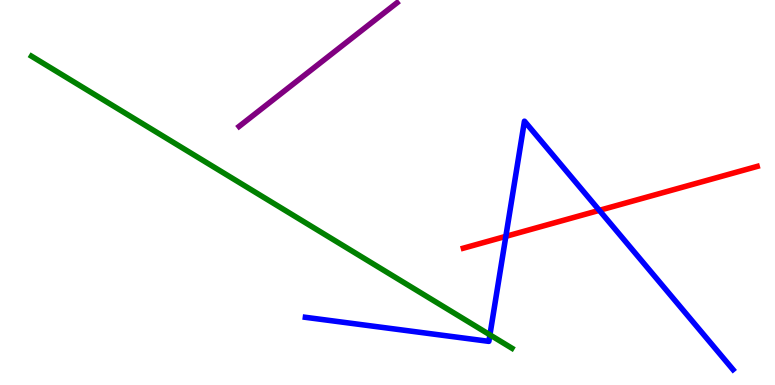[{'lines': ['blue', 'red'], 'intersections': [{'x': 6.53, 'y': 3.86}, {'x': 7.73, 'y': 4.54}]}, {'lines': ['green', 'red'], 'intersections': []}, {'lines': ['purple', 'red'], 'intersections': []}, {'lines': ['blue', 'green'], 'intersections': [{'x': 6.32, 'y': 1.3}]}, {'lines': ['blue', 'purple'], 'intersections': []}, {'lines': ['green', 'purple'], 'intersections': []}]